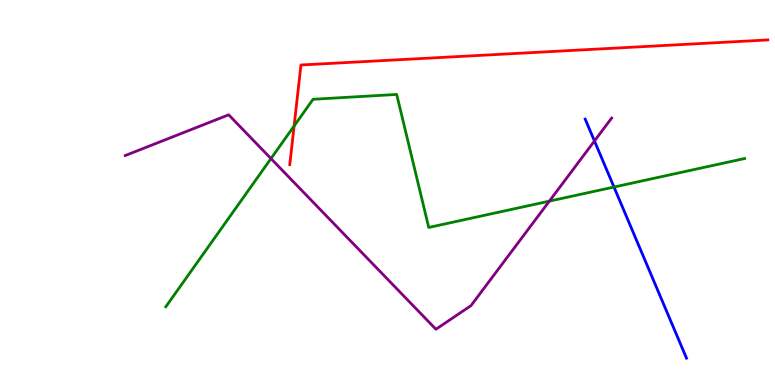[{'lines': ['blue', 'red'], 'intersections': []}, {'lines': ['green', 'red'], 'intersections': [{'x': 3.79, 'y': 6.73}]}, {'lines': ['purple', 'red'], 'intersections': []}, {'lines': ['blue', 'green'], 'intersections': [{'x': 7.92, 'y': 5.14}]}, {'lines': ['blue', 'purple'], 'intersections': [{'x': 7.67, 'y': 6.34}]}, {'lines': ['green', 'purple'], 'intersections': [{'x': 3.5, 'y': 5.88}, {'x': 7.09, 'y': 4.78}]}]